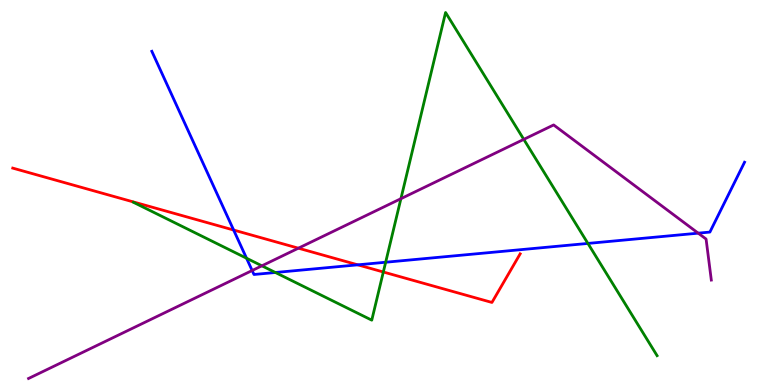[{'lines': ['blue', 'red'], 'intersections': [{'x': 3.01, 'y': 4.03}, {'x': 4.62, 'y': 3.12}]}, {'lines': ['green', 'red'], 'intersections': [{'x': 4.95, 'y': 2.94}]}, {'lines': ['purple', 'red'], 'intersections': [{'x': 3.85, 'y': 3.55}]}, {'lines': ['blue', 'green'], 'intersections': [{'x': 3.18, 'y': 3.29}, {'x': 3.55, 'y': 2.92}, {'x': 4.98, 'y': 3.19}, {'x': 7.59, 'y': 3.68}]}, {'lines': ['blue', 'purple'], 'intersections': [{'x': 3.25, 'y': 2.97}, {'x': 9.01, 'y': 3.94}]}, {'lines': ['green', 'purple'], 'intersections': [{'x': 3.38, 'y': 3.1}, {'x': 5.17, 'y': 4.84}, {'x': 6.76, 'y': 6.38}]}]